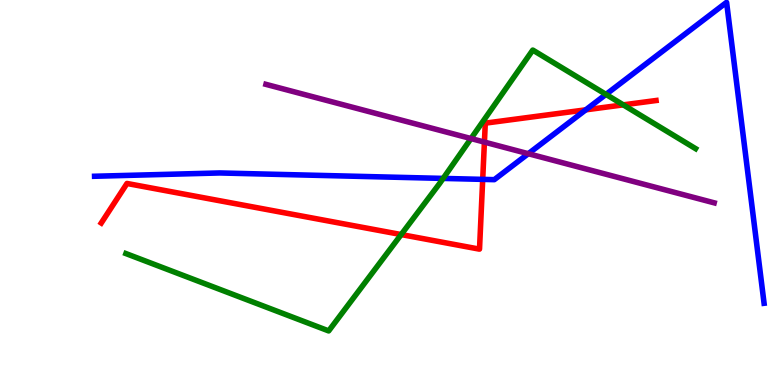[{'lines': ['blue', 'red'], 'intersections': [{'x': 6.23, 'y': 5.34}, {'x': 7.56, 'y': 7.15}]}, {'lines': ['green', 'red'], 'intersections': [{'x': 5.18, 'y': 3.91}, {'x': 8.04, 'y': 7.28}]}, {'lines': ['purple', 'red'], 'intersections': [{'x': 6.25, 'y': 6.31}]}, {'lines': ['blue', 'green'], 'intersections': [{'x': 5.72, 'y': 5.37}, {'x': 7.82, 'y': 7.55}]}, {'lines': ['blue', 'purple'], 'intersections': [{'x': 6.82, 'y': 6.01}]}, {'lines': ['green', 'purple'], 'intersections': [{'x': 6.08, 'y': 6.4}]}]